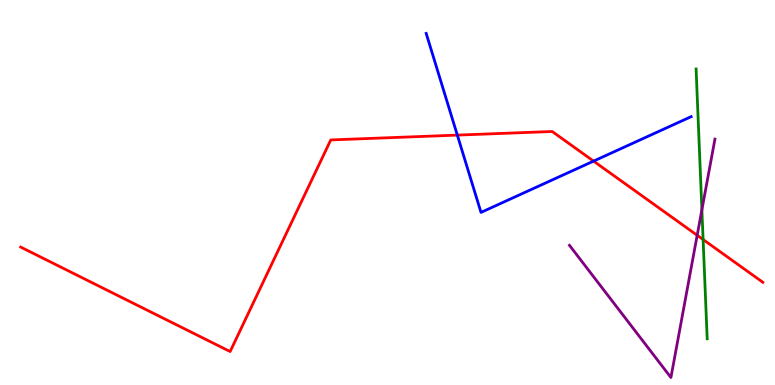[{'lines': ['blue', 'red'], 'intersections': [{'x': 5.9, 'y': 6.49}, {'x': 7.66, 'y': 5.82}]}, {'lines': ['green', 'red'], 'intersections': [{'x': 9.07, 'y': 3.78}]}, {'lines': ['purple', 'red'], 'intersections': [{'x': 9.0, 'y': 3.89}]}, {'lines': ['blue', 'green'], 'intersections': []}, {'lines': ['blue', 'purple'], 'intersections': []}, {'lines': ['green', 'purple'], 'intersections': [{'x': 9.06, 'y': 4.55}]}]